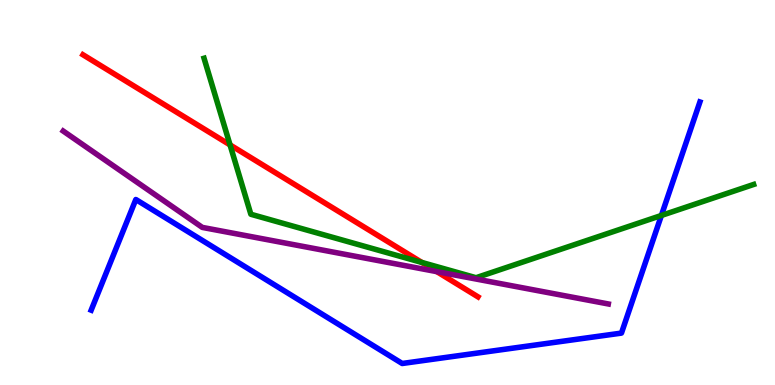[{'lines': ['blue', 'red'], 'intersections': []}, {'lines': ['green', 'red'], 'intersections': [{'x': 2.97, 'y': 6.24}, {'x': 5.44, 'y': 3.18}]}, {'lines': ['purple', 'red'], 'intersections': [{'x': 5.64, 'y': 2.94}]}, {'lines': ['blue', 'green'], 'intersections': [{'x': 8.53, 'y': 4.4}]}, {'lines': ['blue', 'purple'], 'intersections': []}, {'lines': ['green', 'purple'], 'intersections': []}]